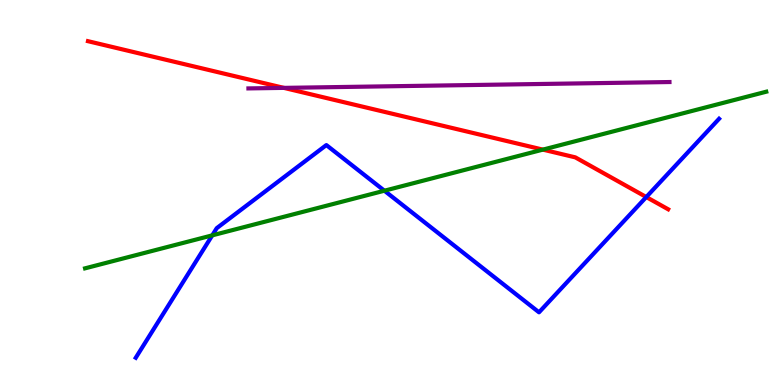[{'lines': ['blue', 'red'], 'intersections': [{'x': 8.34, 'y': 4.88}]}, {'lines': ['green', 'red'], 'intersections': [{'x': 7.0, 'y': 6.11}]}, {'lines': ['purple', 'red'], 'intersections': [{'x': 3.66, 'y': 7.72}]}, {'lines': ['blue', 'green'], 'intersections': [{'x': 2.74, 'y': 3.89}, {'x': 4.96, 'y': 5.05}]}, {'lines': ['blue', 'purple'], 'intersections': []}, {'lines': ['green', 'purple'], 'intersections': []}]